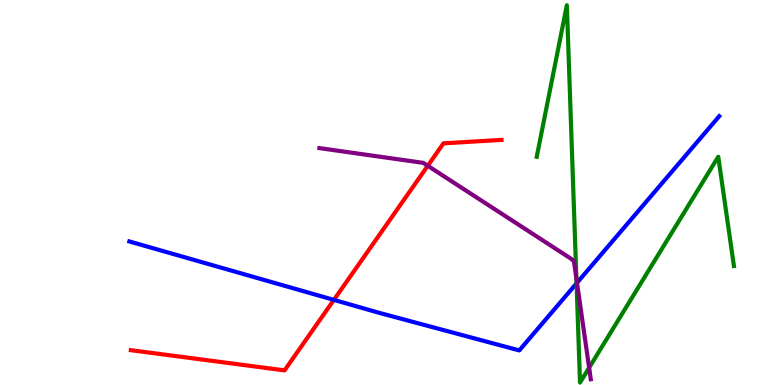[{'lines': ['blue', 'red'], 'intersections': [{'x': 4.31, 'y': 2.21}]}, {'lines': ['green', 'red'], 'intersections': []}, {'lines': ['purple', 'red'], 'intersections': [{'x': 5.52, 'y': 5.69}]}, {'lines': ['blue', 'green'], 'intersections': [{'x': 7.44, 'y': 2.64}]}, {'lines': ['blue', 'purple'], 'intersections': [{'x': 7.45, 'y': 2.65}]}, {'lines': ['green', 'purple'], 'intersections': [{'x': 7.44, 'y': 2.76}, {'x': 7.6, 'y': 0.449}]}]